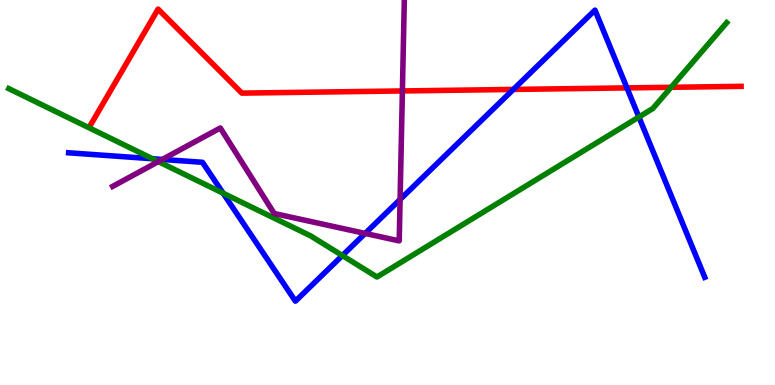[{'lines': ['blue', 'red'], 'intersections': [{'x': 6.62, 'y': 7.68}, {'x': 8.09, 'y': 7.72}]}, {'lines': ['green', 'red'], 'intersections': [{'x': 8.66, 'y': 7.73}]}, {'lines': ['purple', 'red'], 'intersections': [{'x': 5.19, 'y': 7.64}]}, {'lines': ['blue', 'green'], 'intersections': [{'x': 1.97, 'y': 5.88}, {'x': 2.88, 'y': 4.98}, {'x': 4.42, 'y': 3.36}, {'x': 8.24, 'y': 6.96}]}, {'lines': ['blue', 'purple'], 'intersections': [{'x': 2.09, 'y': 5.86}, {'x': 4.71, 'y': 3.94}, {'x': 5.16, 'y': 4.82}]}, {'lines': ['green', 'purple'], 'intersections': [{'x': 2.04, 'y': 5.8}]}]